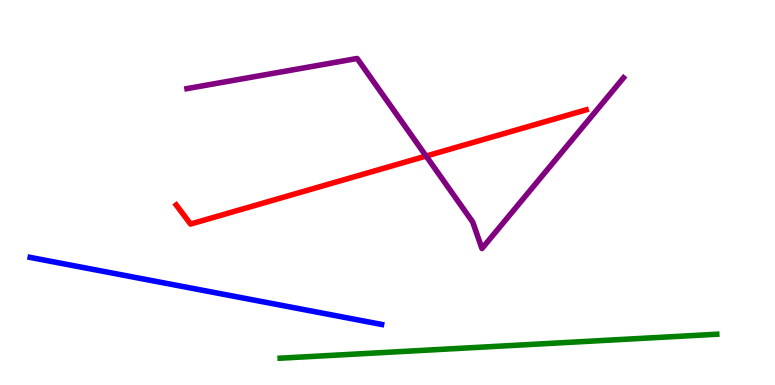[{'lines': ['blue', 'red'], 'intersections': []}, {'lines': ['green', 'red'], 'intersections': []}, {'lines': ['purple', 'red'], 'intersections': [{'x': 5.5, 'y': 5.95}]}, {'lines': ['blue', 'green'], 'intersections': []}, {'lines': ['blue', 'purple'], 'intersections': []}, {'lines': ['green', 'purple'], 'intersections': []}]